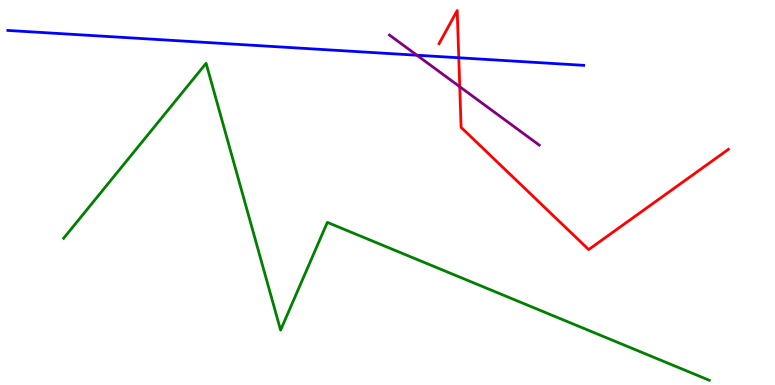[{'lines': ['blue', 'red'], 'intersections': [{'x': 5.92, 'y': 8.5}]}, {'lines': ['green', 'red'], 'intersections': []}, {'lines': ['purple', 'red'], 'intersections': [{'x': 5.93, 'y': 7.75}]}, {'lines': ['blue', 'green'], 'intersections': []}, {'lines': ['blue', 'purple'], 'intersections': [{'x': 5.38, 'y': 8.57}]}, {'lines': ['green', 'purple'], 'intersections': []}]